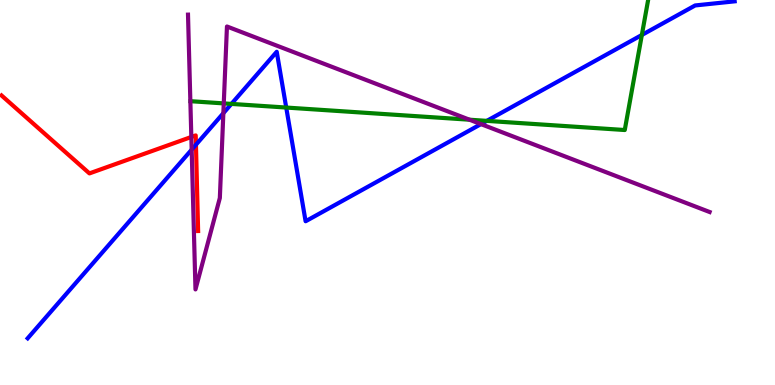[{'lines': ['blue', 'red'], 'intersections': [{'x': 2.53, 'y': 6.24}]}, {'lines': ['green', 'red'], 'intersections': []}, {'lines': ['purple', 'red'], 'intersections': [{'x': 2.47, 'y': 6.44}]}, {'lines': ['blue', 'green'], 'intersections': [{'x': 2.99, 'y': 7.3}, {'x': 3.69, 'y': 7.21}, {'x': 6.28, 'y': 6.86}, {'x': 8.28, 'y': 9.09}]}, {'lines': ['blue', 'purple'], 'intersections': [{'x': 2.47, 'y': 6.11}, {'x': 2.88, 'y': 7.06}, {'x': 6.21, 'y': 6.78}]}, {'lines': ['green', 'purple'], 'intersections': [{'x': 2.89, 'y': 7.31}, {'x': 6.06, 'y': 6.89}]}]